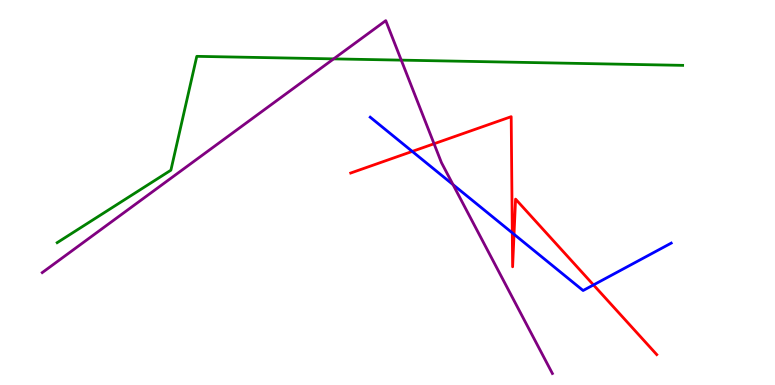[{'lines': ['blue', 'red'], 'intersections': [{'x': 5.32, 'y': 6.07}, {'x': 6.61, 'y': 3.95}, {'x': 6.63, 'y': 3.91}, {'x': 7.66, 'y': 2.6}]}, {'lines': ['green', 'red'], 'intersections': []}, {'lines': ['purple', 'red'], 'intersections': [{'x': 5.6, 'y': 6.27}]}, {'lines': ['blue', 'green'], 'intersections': []}, {'lines': ['blue', 'purple'], 'intersections': [{'x': 5.85, 'y': 5.21}]}, {'lines': ['green', 'purple'], 'intersections': [{'x': 4.31, 'y': 8.47}, {'x': 5.18, 'y': 8.44}]}]